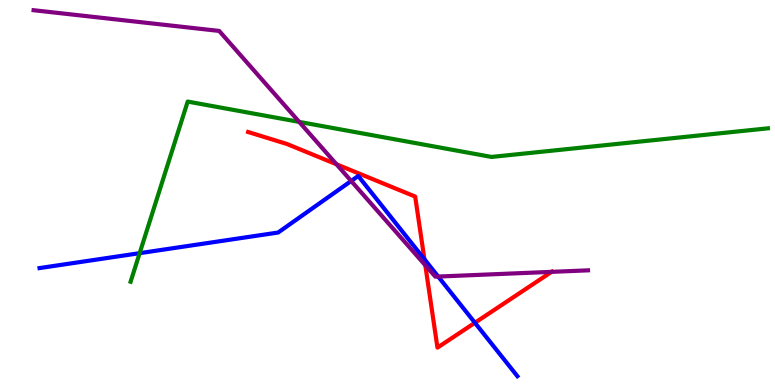[{'lines': ['blue', 'red'], 'intersections': [{'x': 5.48, 'y': 3.27}, {'x': 6.13, 'y': 1.62}]}, {'lines': ['green', 'red'], 'intersections': []}, {'lines': ['purple', 'red'], 'intersections': [{'x': 4.34, 'y': 5.73}, {'x': 5.49, 'y': 3.11}, {'x': 7.12, 'y': 2.94}]}, {'lines': ['blue', 'green'], 'intersections': [{'x': 1.8, 'y': 3.42}]}, {'lines': ['blue', 'purple'], 'intersections': [{'x': 4.53, 'y': 5.3}, {'x': 5.65, 'y': 2.82}]}, {'lines': ['green', 'purple'], 'intersections': [{'x': 3.86, 'y': 6.83}]}]